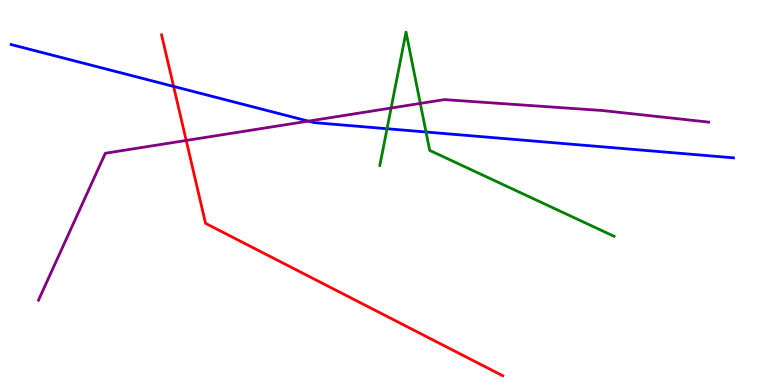[{'lines': ['blue', 'red'], 'intersections': [{'x': 2.24, 'y': 7.76}]}, {'lines': ['green', 'red'], 'intersections': []}, {'lines': ['purple', 'red'], 'intersections': [{'x': 2.4, 'y': 6.35}]}, {'lines': ['blue', 'green'], 'intersections': [{'x': 4.99, 'y': 6.66}, {'x': 5.5, 'y': 6.57}]}, {'lines': ['blue', 'purple'], 'intersections': [{'x': 3.98, 'y': 6.85}]}, {'lines': ['green', 'purple'], 'intersections': [{'x': 5.05, 'y': 7.19}, {'x': 5.42, 'y': 7.31}]}]